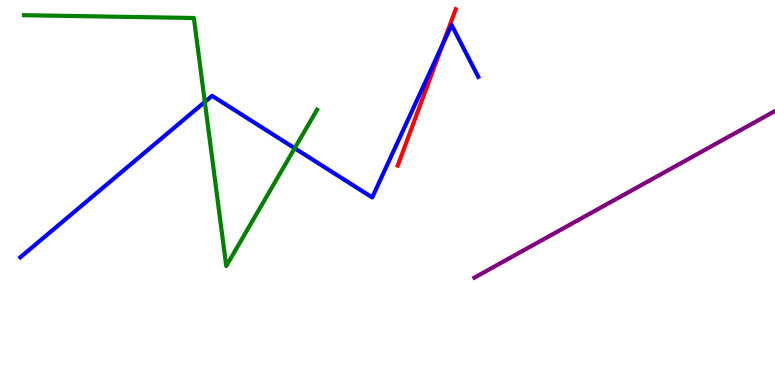[{'lines': ['blue', 'red'], 'intersections': [{'x': 5.71, 'y': 8.85}]}, {'lines': ['green', 'red'], 'intersections': []}, {'lines': ['purple', 'red'], 'intersections': []}, {'lines': ['blue', 'green'], 'intersections': [{'x': 2.64, 'y': 7.35}, {'x': 3.8, 'y': 6.15}]}, {'lines': ['blue', 'purple'], 'intersections': []}, {'lines': ['green', 'purple'], 'intersections': []}]